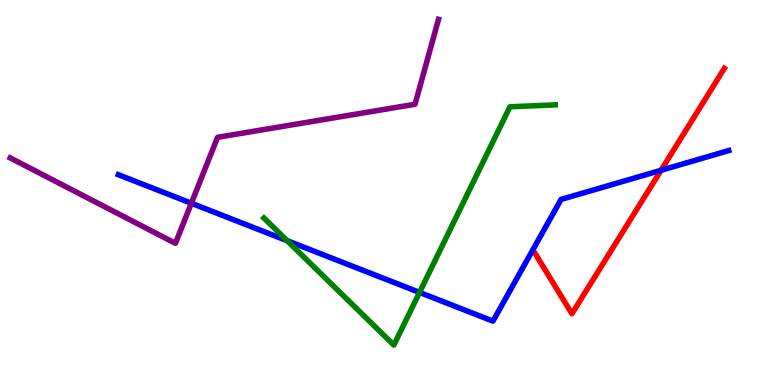[{'lines': ['blue', 'red'], 'intersections': [{'x': 8.53, 'y': 5.58}]}, {'lines': ['green', 'red'], 'intersections': []}, {'lines': ['purple', 'red'], 'intersections': []}, {'lines': ['blue', 'green'], 'intersections': [{'x': 3.7, 'y': 3.75}, {'x': 5.41, 'y': 2.4}]}, {'lines': ['blue', 'purple'], 'intersections': [{'x': 2.47, 'y': 4.72}]}, {'lines': ['green', 'purple'], 'intersections': []}]